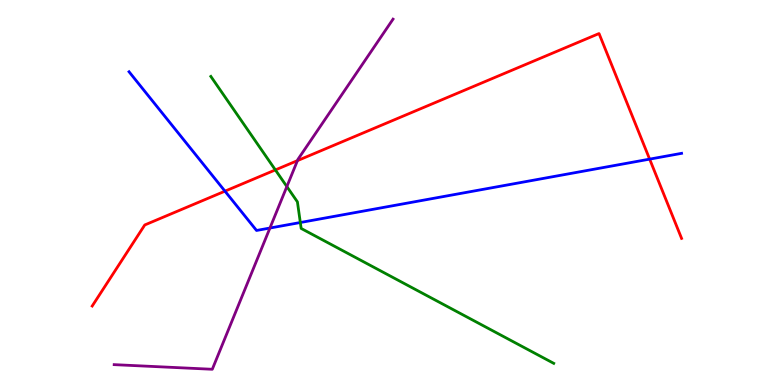[{'lines': ['blue', 'red'], 'intersections': [{'x': 2.9, 'y': 5.03}, {'x': 8.38, 'y': 5.87}]}, {'lines': ['green', 'red'], 'intersections': [{'x': 3.55, 'y': 5.59}]}, {'lines': ['purple', 'red'], 'intersections': [{'x': 3.84, 'y': 5.83}]}, {'lines': ['blue', 'green'], 'intersections': [{'x': 3.88, 'y': 4.22}]}, {'lines': ['blue', 'purple'], 'intersections': [{'x': 3.48, 'y': 4.08}]}, {'lines': ['green', 'purple'], 'intersections': [{'x': 3.7, 'y': 5.15}]}]